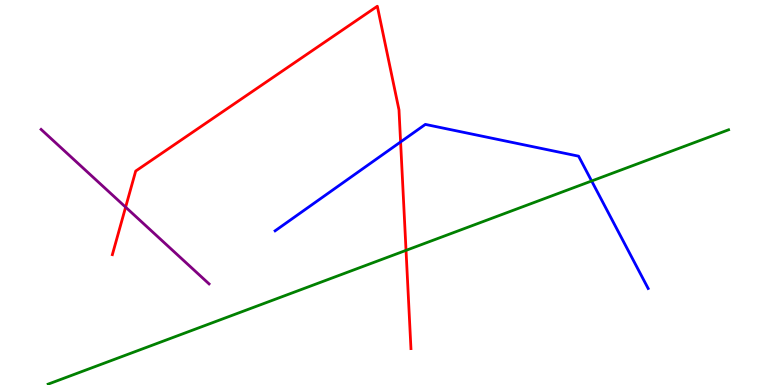[{'lines': ['blue', 'red'], 'intersections': [{'x': 5.17, 'y': 6.31}]}, {'lines': ['green', 'red'], 'intersections': [{'x': 5.24, 'y': 3.5}]}, {'lines': ['purple', 'red'], 'intersections': [{'x': 1.62, 'y': 4.62}]}, {'lines': ['blue', 'green'], 'intersections': [{'x': 7.63, 'y': 5.3}]}, {'lines': ['blue', 'purple'], 'intersections': []}, {'lines': ['green', 'purple'], 'intersections': []}]